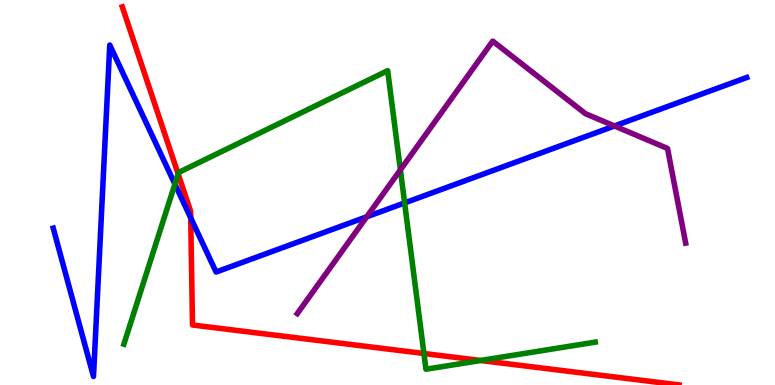[{'lines': ['blue', 'red'], 'intersections': [{'x': 2.46, 'y': 4.34}]}, {'lines': ['green', 'red'], 'intersections': [{'x': 2.3, 'y': 5.48}, {'x': 5.47, 'y': 0.818}, {'x': 6.2, 'y': 0.637}]}, {'lines': ['purple', 'red'], 'intersections': []}, {'lines': ['blue', 'green'], 'intersections': [{'x': 2.26, 'y': 5.22}, {'x': 5.22, 'y': 4.73}]}, {'lines': ['blue', 'purple'], 'intersections': [{'x': 4.73, 'y': 4.37}, {'x': 7.93, 'y': 6.73}]}, {'lines': ['green', 'purple'], 'intersections': [{'x': 5.17, 'y': 5.59}]}]